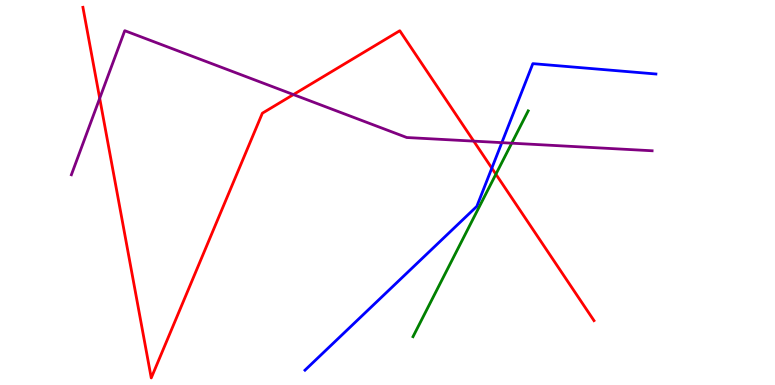[{'lines': ['blue', 'red'], 'intersections': [{'x': 6.35, 'y': 5.63}]}, {'lines': ['green', 'red'], 'intersections': [{'x': 6.4, 'y': 5.48}]}, {'lines': ['purple', 'red'], 'intersections': [{'x': 1.29, 'y': 7.45}, {'x': 3.79, 'y': 7.54}, {'x': 6.11, 'y': 6.33}]}, {'lines': ['blue', 'green'], 'intersections': []}, {'lines': ['blue', 'purple'], 'intersections': [{'x': 6.48, 'y': 6.29}]}, {'lines': ['green', 'purple'], 'intersections': [{'x': 6.6, 'y': 6.28}]}]